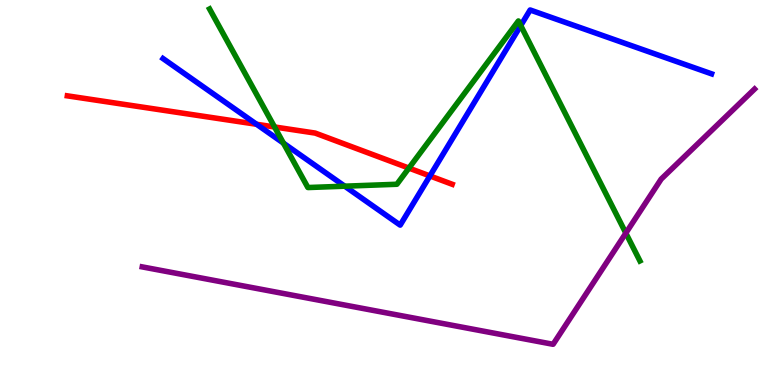[{'lines': ['blue', 'red'], 'intersections': [{'x': 3.31, 'y': 6.77}, {'x': 5.55, 'y': 5.43}]}, {'lines': ['green', 'red'], 'intersections': [{'x': 3.54, 'y': 6.7}, {'x': 5.28, 'y': 5.63}]}, {'lines': ['purple', 'red'], 'intersections': []}, {'lines': ['blue', 'green'], 'intersections': [{'x': 3.66, 'y': 6.28}, {'x': 4.45, 'y': 5.16}, {'x': 6.72, 'y': 9.34}]}, {'lines': ['blue', 'purple'], 'intersections': []}, {'lines': ['green', 'purple'], 'intersections': [{'x': 8.08, 'y': 3.95}]}]